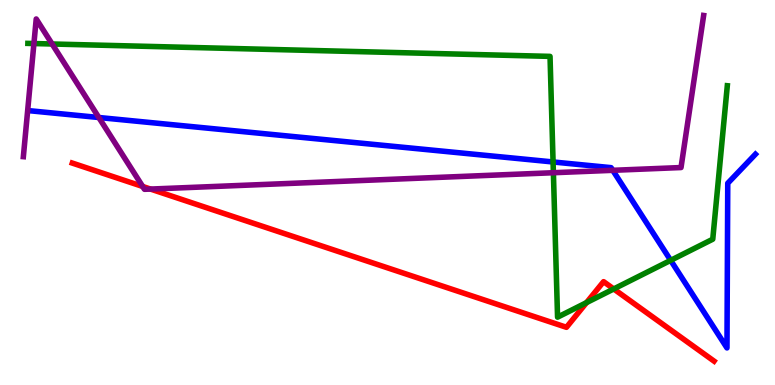[{'lines': ['blue', 'red'], 'intersections': []}, {'lines': ['green', 'red'], 'intersections': [{'x': 7.57, 'y': 2.14}, {'x': 7.92, 'y': 2.49}]}, {'lines': ['purple', 'red'], 'intersections': [{'x': 1.84, 'y': 5.16}, {'x': 1.94, 'y': 5.09}]}, {'lines': ['blue', 'green'], 'intersections': [{'x': 7.14, 'y': 5.79}, {'x': 8.65, 'y': 3.24}]}, {'lines': ['blue', 'purple'], 'intersections': [{'x': 1.28, 'y': 6.95}, {'x': 7.91, 'y': 5.58}]}, {'lines': ['green', 'purple'], 'intersections': [{'x': 0.438, 'y': 8.87}, {'x': 0.672, 'y': 8.86}, {'x': 7.14, 'y': 5.51}]}]